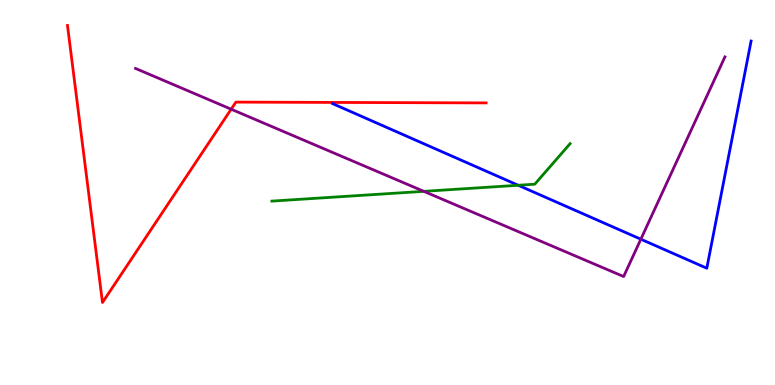[{'lines': ['blue', 'red'], 'intersections': []}, {'lines': ['green', 'red'], 'intersections': []}, {'lines': ['purple', 'red'], 'intersections': [{'x': 2.98, 'y': 7.16}]}, {'lines': ['blue', 'green'], 'intersections': [{'x': 6.69, 'y': 5.19}]}, {'lines': ['blue', 'purple'], 'intersections': [{'x': 8.27, 'y': 3.79}]}, {'lines': ['green', 'purple'], 'intersections': [{'x': 5.47, 'y': 5.03}]}]